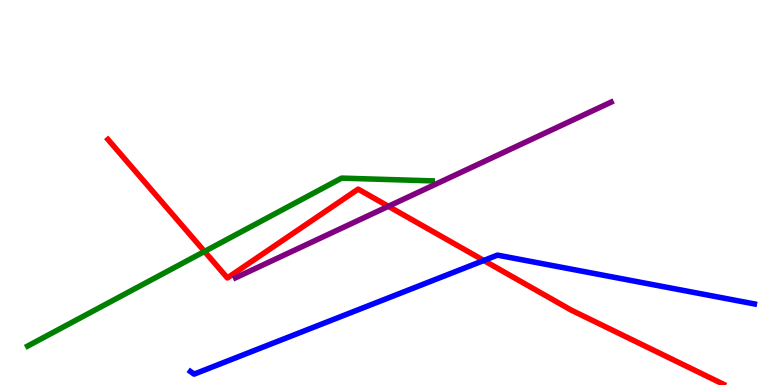[{'lines': ['blue', 'red'], 'intersections': [{'x': 6.24, 'y': 3.23}]}, {'lines': ['green', 'red'], 'intersections': [{'x': 2.64, 'y': 3.47}]}, {'lines': ['purple', 'red'], 'intersections': [{'x': 5.01, 'y': 4.64}]}, {'lines': ['blue', 'green'], 'intersections': []}, {'lines': ['blue', 'purple'], 'intersections': []}, {'lines': ['green', 'purple'], 'intersections': []}]